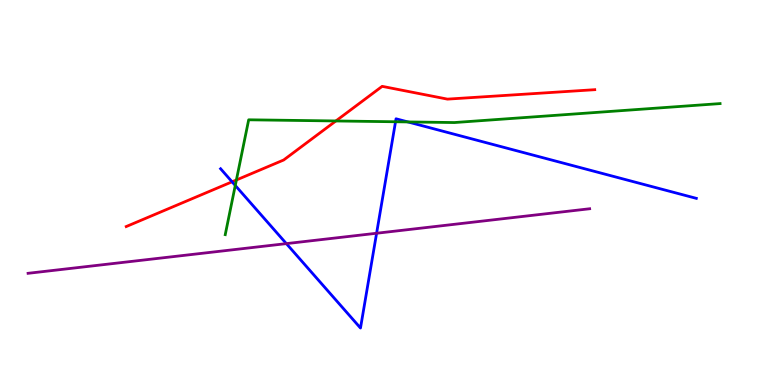[{'lines': ['blue', 'red'], 'intersections': [{'x': 2.99, 'y': 5.28}]}, {'lines': ['green', 'red'], 'intersections': [{'x': 3.05, 'y': 5.33}, {'x': 4.33, 'y': 6.86}]}, {'lines': ['purple', 'red'], 'intersections': []}, {'lines': ['blue', 'green'], 'intersections': [{'x': 3.04, 'y': 5.18}, {'x': 5.1, 'y': 6.84}, {'x': 5.26, 'y': 6.83}]}, {'lines': ['blue', 'purple'], 'intersections': [{'x': 3.69, 'y': 3.67}, {'x': 4.86, 'y': 3.94}]}, {'lines': ['green', 'purple'], 'intersections': []}]